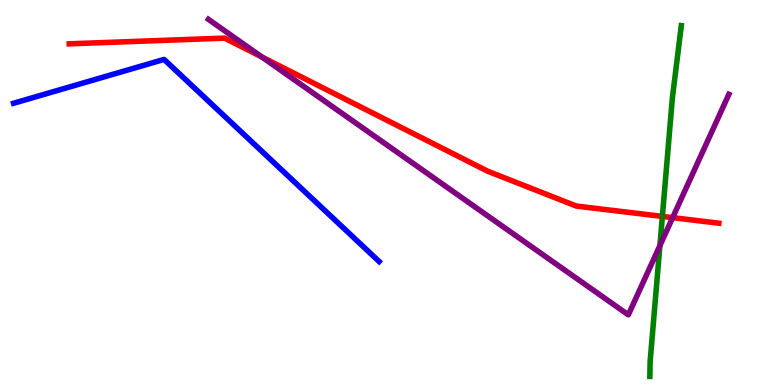[{'lines': ['blue', 'red'], 'intersections': []}, {'lines': ['green', 'red'], 'intersections': [{'x': 8.55, 'y': 4.38}]}, {'lines': ['purple', 'red'], 'intersections': [{'x': 3.38, 'y': 8.52}, {'x': 8.68, 'y': 4.35}]}, {'lines': ['blue', 'green'], 'intersections': []}, {'lines': ['blue', 'purple'], 'intersections': []}, {'lines': ['green', 'purple'], 'intersections': [{'x': 8.51, 'y': 3.62}]}]